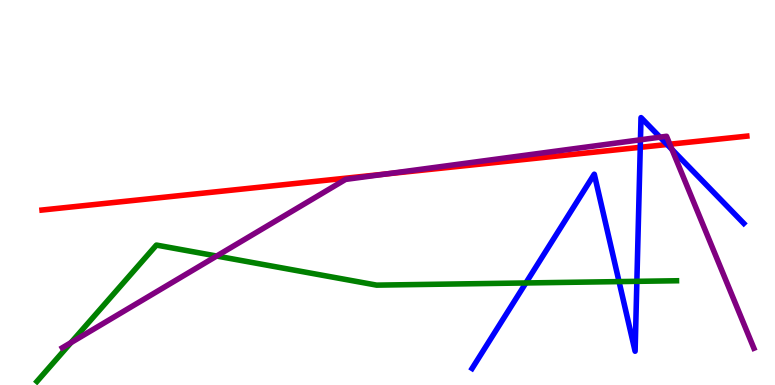[{'lines': ['blue', 'red'], 'intersections': [{'x': 8.26, 'y': 6.17}, {'x': 8.61, 'y': 6.25}]}, {'lines': ['green', 'red'], 'intersections': []}, {'lines': ['purple', 'red'], 'intersections': [{'x': 4.98, 'y': 5.48}, {'x': 8.64, 'y': 6.25}]}, {'lines': ['blue', 'green'], 'intersections': [{'x': 6.79, 'y': 2.65}, {'x': 7.99, 'y': 2.69}, {'x': 8.22, 'y': 2.69}]}, {'lines': ['blue', 'purple'], 'intersections': [{'x': 8.26, 'y': 6.37}, {'x': 8.52, 'y': 6.44}, {'x': 8.67, 'y': 6.12}]}, {'lines': ['green', 'purple'], 'intersections': [{'x': 0.915, 'y': 1.1}, {'x': 2.8, 'y': 3.35}]}]